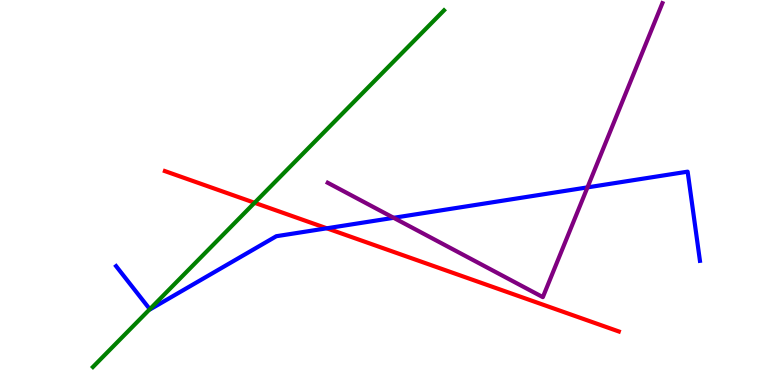[{'lines': ['blue', 'red'], 'intersections': [{'x': 4.22, 'y': 4.07}]}, {'lines': ['green', 'red'], 'intersections': [{'x': 3.28, 'y': 4.73}]}, {'lines': ['purple', 'red'], 'intersections': []}, {'lines': ['blue', 'green'], 'intersections': [{'x': 1.93, 'y': 1.97}]}, {'lines': ['blue', 'purple'], 'intersections': [{'x': 5.08, 'y': 4.34}, {'x': 7.58, 'y': 5.13}]}, {'lines': ['green', 'purple'], 'intersections': []}]